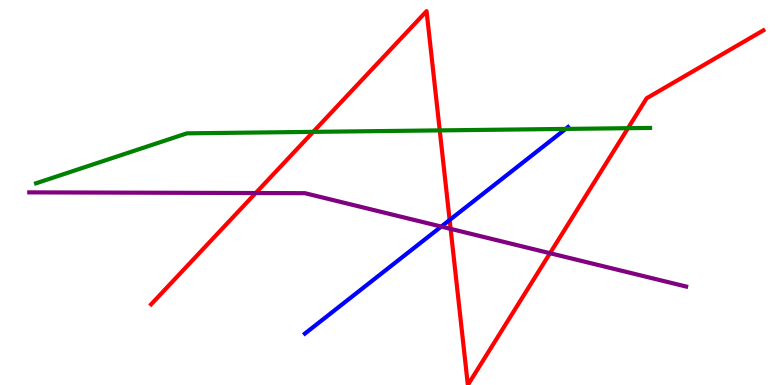[{'lines': ['blue', 'red'], 'intersections': [{'x': 5.8, 'y': 4.29}]}, {'lines': ['green', 'red'], 'intersections': [{'x': 4.04, 'y': 6.57}, {'x': 5.67, 'y': 6.61}, {'x': 8.1, 'y': 6.67}]}, {'lines': ['purple', 'red'], 'intersections': [{'x': 3.3, 'y': 4.99}, {'x': 5.81, 'y': 4.06}, {'x': 7.1, 'y': 3.42}]}, {'lines': ['blue', 'green'], 'intersections': [{'x': 7.3, 'y': 6.65}]}, {'lines': ['blue', 'purple'], 'intersections': [{'x': 5.69, 'y': 4.11}]}, {'lines': ['green', 'purple'], 'intersections': []}]